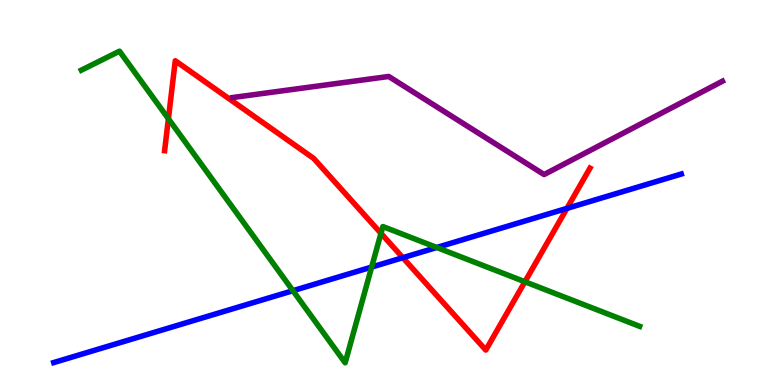[{'lines': ['blue', 'red'], 'intersections': [{'x': 5.2, 'y': 3.31}, {'x': 7.32, 'y': 4.59}]}, {'lines': ['green', 'red'], 'intersections': [{'x': 2.17, 'y': 6.92}, {'x': 4.92, 'y': 3.94}, {'x': 6.77, 'y': 2.68}]}, {'lines': ['purple', 'red'], 'intersections': []}, {'lines': ['blue', 'green'], 'intersections': [{'x': 3.78, 'y': 2.45}, {'x': 4.8, 'y': 3.06}, {'x': 5.64, 'y': 3.57}]}, {'lines': ['blue', 'purple'], 'intersections': []}, {'lines': ['green', 'purple'], 'intersections': []}]